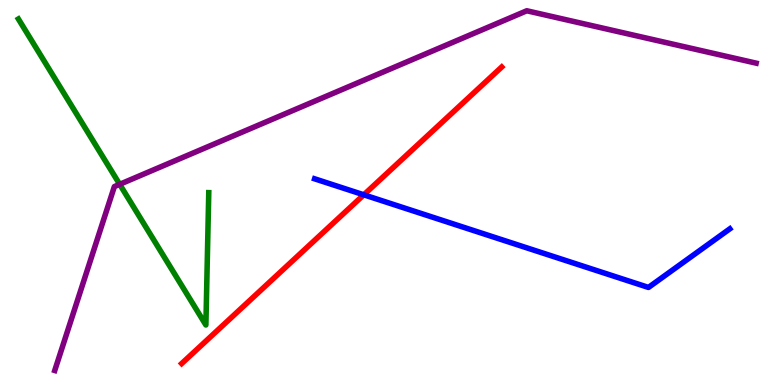[{'lines': ['blue', 'red'], 'intersections': [{'x': 4.69, 'y': 4.94}]}, {'lines': ['green', 'red'], 'intersections': []}, {'lines': ['purple', 'red'], 'intersections': []}, {'lines': ['blue', 'green'], 'intersections': []}, {'lines': ['blue', 'purple'], 'intersections': []}, {'lines': ['green', 'purple'], 'intersections': [{'x': 1.54, 'y': 5.21}]}]